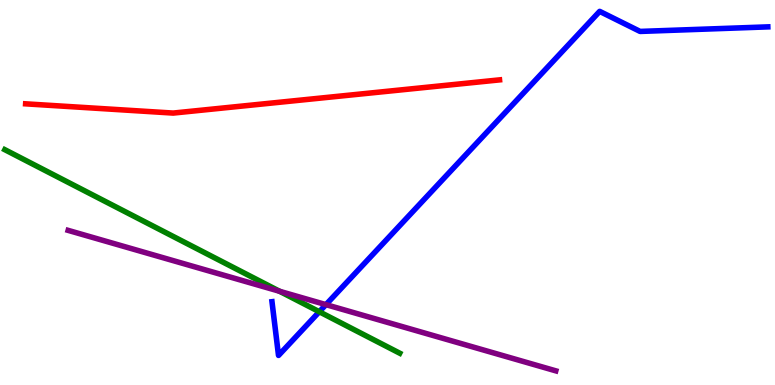[{'lines': ['blue', 'red'], 'intersections': []}, {'lines': ['green', 'red'], 'intersections': []}, {'lines': ['purple', 'red'], 'intersections': []}, {'lines': ['blue', 'green'], 'intersections': [{'x': 4.12, 'y': 1.9}]}, {'lines': ['blue', 'purple'], 'intersections': [{'x': 4.21, 'y': 2.09}]}, {'lines': ['green', 'purple'], 'intersections': [{'x': 3.61, 'y': 2.43}]}]